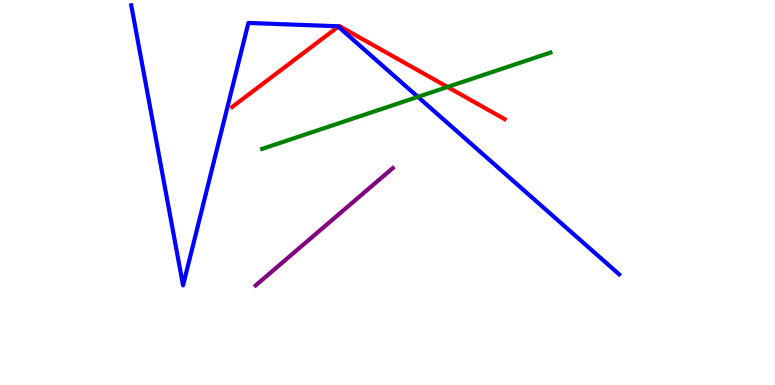[{'lines': ['blue', 'red'], 'intersections': [{'x': 4.37, 'y': 9.31}]}, {'lines': ['green', 'red'], 'intersections': [{'x': 5.77, 'y': 7.74}]}, {'lines': ['purple', 'red'], 'intersections': []}, {'lines': ['blue', 'green'], 'intersections': [{'x': 5.39, 'y': 7.48}]}, {'lines': ['blue', 'purple'], 'intersections': []}, {'lines': ['green', 'purple'], 'intersections': []}]